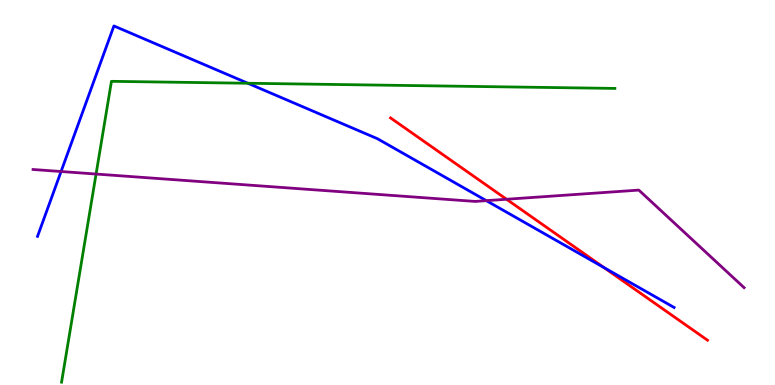[{'lines': ['blue', 'red'], 'intersections': [{'x': 7.79, 'y': 3.05}]}, {'lines': ['green', 'red'], 'intersections': []}, {'lines': ['purple', 'red'], 'intersections': [{'x': 6.54, 'y': 4.82}]}, {'lines': ['blue', 'green'], 'intersections': [{'x': 3.2, 'y': 7.84}]}, {'lines': ['blue', 'purple'], 'intersections': [{'x': 0.788, 'y': 5.55}, {'x': 6.28, 'y': 4.79}]}, {'lines': ['green', 'purple'], 'intersections': [{'x': 1.24, 'y': 5.48}]}]